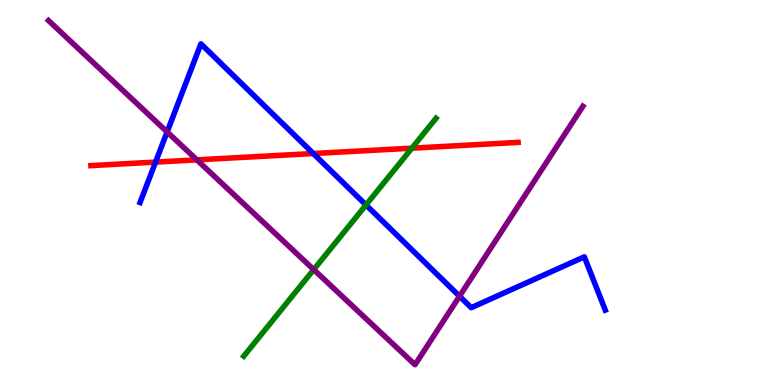[{'lines': ['blue', 'red'], 'intersections': [{'x': 2.01, 'y': 5.79}, {'x': 4.04, 'y': 6.01}]}, {'lines': ['green', 'red'], 'intersections': [{'x': 5.31, 'y': 6.15}]}, {'lines': ['purple', 'red'], 'intersections': [{'x': 2.54, 'y': 5.85}]}, {'lines': ['blue', 'green'], 'intersections': [{'x': 4.72, 'y': 4.68}]}, {'lines': ['blue', 'purple'], 'intersections': [{'x': 2.16, 'y': 6.57}, {'x': 5.93, 'y': 2.31}]}, {'lines': ['green', 'purple'], 'intersections': [{'x': 4.05, 'y': 3.0}]}]